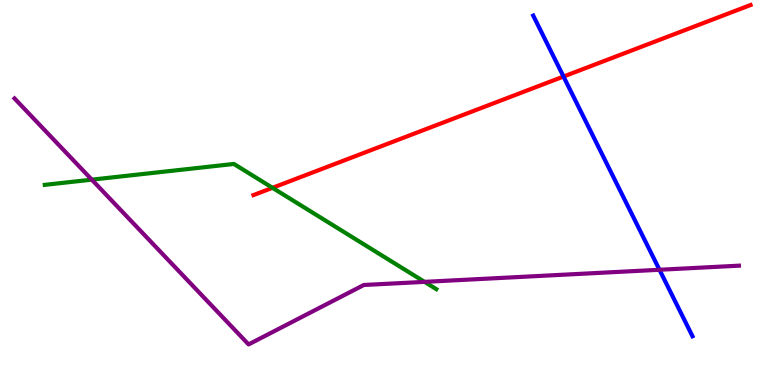[{'lines': ['blue', 'red'], 'intersections': [{'x': 7.27, 'y': 8.01}]}, {'lines': ['green', 'red'], 'intersections': [{'x': 3.52, 'y': 5.12}]}, {'lines': ['purple', 'red'], 'intersections': []}, {'lines': ['blue', 'green'], 'intersections': []}, {'lines': ['blue', 'purple'], 'intersections': [{'x': 8.51, 'y': 2.99}]}, {'lines': ['green', 'purple'], 'intersections': [{'x': 1.18, 'y': 5.33}, {'x': 5.48, 'y': 2.68}]}]